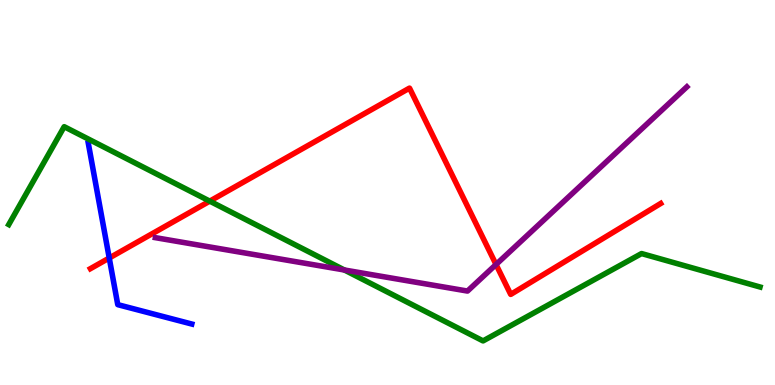[{'lines': ['blue', 'red'], 'intersections': [{'x': 1.41, 'y': 3.3}]}, {'lines': ['green', 'red'], 'intersections': [{'x': 2.71, 'y': 4.78}]}, {'lines': ['purple', 'red'], 'intersections': [{'x': 6.4, 'y': 3.13}]}, {'lines': ['blue', 'green'], 'intersections': []}, {'lines': ['blue', 'purple'], 'intersections': []}, {'lines': ['green', 'purple'], 'intersections': [{'x': 4.44, 'y': 2.99}]}]